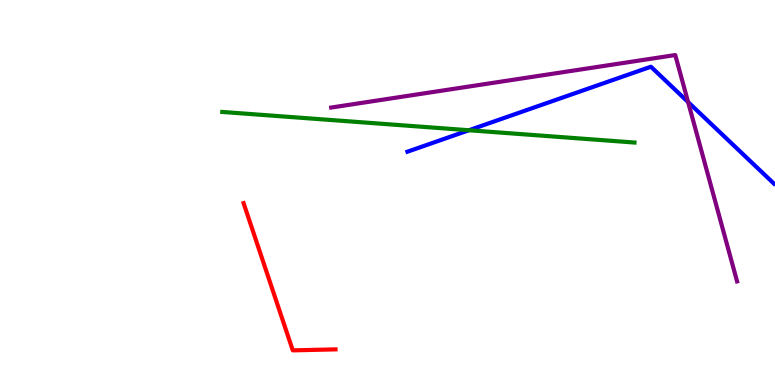[{'lines': ['blue', 'red'], 'intersections': []}, {'lines': ['green', 'red'], 'intersections': []}, {'lines': ['purple', 'red'], 'intersections': []}, {'lines': ['blue', 'green'], 'intersections': [{'x': 6.05, 'y': 6.62}]}, {'lines': ['blue', 'purple'], 'intersections': [{'x': 8.88, 'y': 7.35}]}, {'lines': ['green', 'purple'], 'intersections': []}]